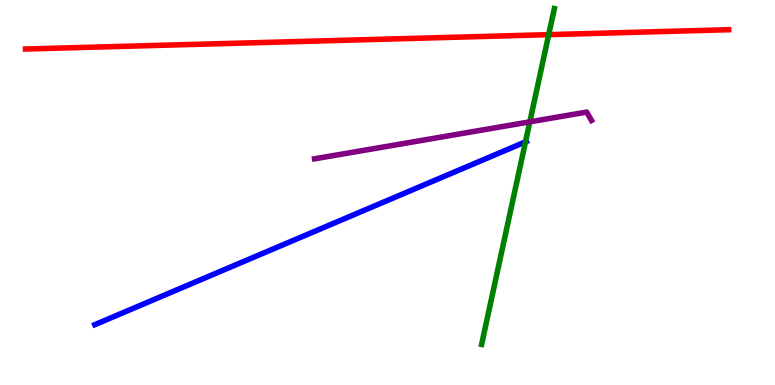[{'lines': ['blue', 'red'], 'intersections': []}, {'lines': ['green', 'red'], 'intersections': [{'x': 7.08, 'y': 9.1}]}, {'lines': ['purple', 'red'], 'intersections': []}, {'lines': ['blue', 'green'], 'intersections': [{'x': 6.78, 'y': 6.32}]}, {'lines': ['blue', 'purple'], 'intersections': []}, {'lines': ['green', 'purple'], 'intersections': [{'x': 6.84, 'y': 6.84}]}]